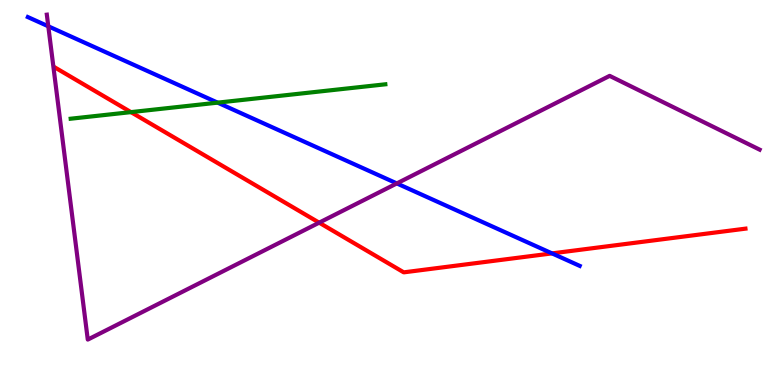[{'lines': ['blue', 'red'], 'intersections': [{'x': 7.12, 'y': 3.42}]}, {'lines': ['green', 'red'], 'intersections': [{'x': 1.69, 'y': 7.09}]}, {'lines': ['purple', 'red'], 'intersections': [{'x': 4.12, 'y': 4.22}]}, {'lines': ['blue', 'green'], 'intersections': [{'x': 2.81, 'y': 7.33}]}, {'lines': ['blue', 'purple'], 'intersections': [{'x': 0.623, 'y': 9.32}, {'x': 5.12, 'y': 5.24}]}, {'lines': ['green', 'purple'], 'intersections': []}]